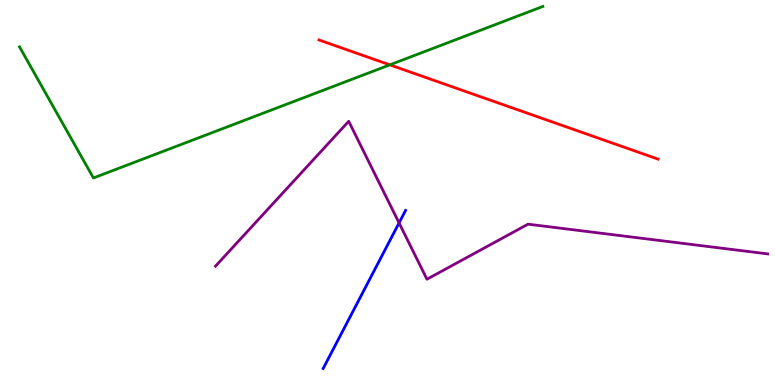[{'lines': ['blue', 'red'], 'intersections': []}, {'lines': ['green', 'red'], 'intersections': [{'x': 5.03, 'y': 8.32}]}, {'lines': ['purple', 'red'], 'intersections': []}, {'lines': ['blue', 'green'], 'intersections': []}, {'lines': ['blue', 'purple'], 'intersections': [{'x': 5.15, 'y': 4.21}]}, {'lines': ['green', 'purple'], 'intersections': []}]